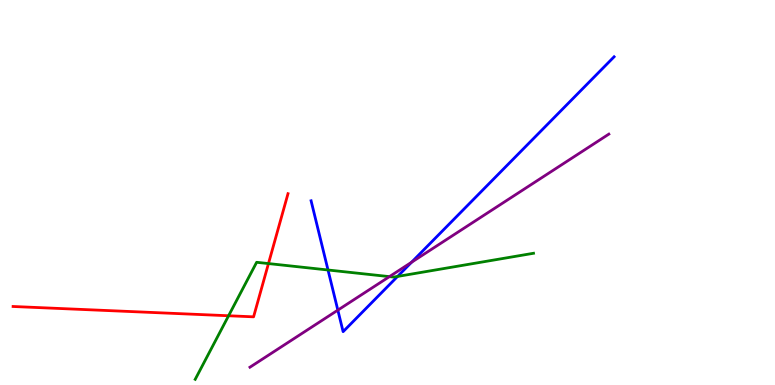[{'lines': ['blue', 'red'], 'intersections': []}, {'lines': ['green', 'red'], 'intersections': [{'x': 2.95, 'y': 1.8}, {'x': 3.46, 'y': 3.15}]}, {'lines': ['purple', 'red'], 'intersections': []}, {'lines': ['blue', 'green'], 'intersections': [{'x': 4.23, 'y': 2.99}, {'x': 5.13, 'y': 2.82}]}, {'lines': ['blue', 'purple'], 'intersections': [{'x': 4.36, 'y': 1.94}, {'x': 5.31, 'y': 3.19}]}, {'lines': ['green', 'purple'], 'intersections': [{'x': 5.02, 'y': 2.81}]}]